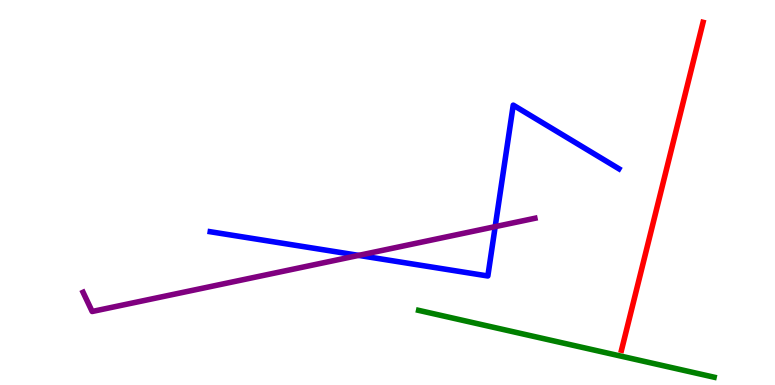[{'lines': ['blue', 'red'], 'intersections': []}, {'lines': ['green', 'red'], 'intersections': []}, {'lines': ['purple', 'red'], 'intersections': []}, {'lines': ['blue', 'green'], 'intersections': []}, {'lines': ['blue', 'purple'], 'intersections': [{'x': 4.63, 'y': 3.37}, {'x': 6.39, 'y': 4.11}]}, {'lines': ['green', 'purple'], 'intersections': []}]